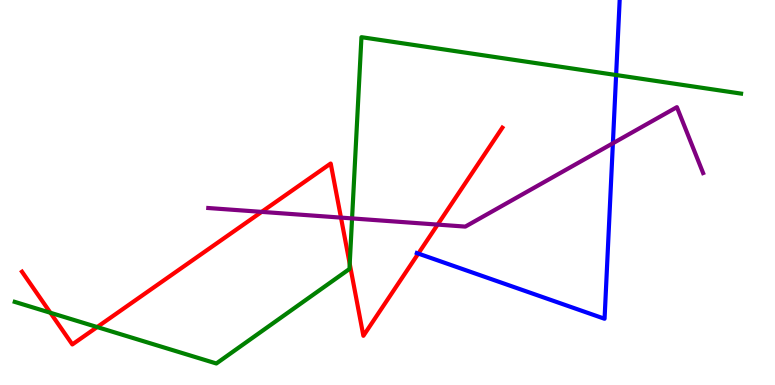[{'lines': ['blue', 'red'], 'intersections': [{'x': 5.4, 'y': 3.41}]}, {'lines': ['green', 'red'], 'intersections': [{'x': 0.65, 'y': 1.88}, {'x': 1.25, 'y': 1.51}, {'x': 4.51, 'y': 3.15}]}, {'lines': ['purple', 'red'], 'intersections': [{'x': 3.38, 'y': 4.5}, {'x': 4.4, 'y': 4.35}, {'x': 5.65, 'y': 4.17}]}, {'lines': ['blue', 'green'], 'intersections': [{'x': 7.95, 'y': 8.05}]}, {'lines': ['blue', 'purple'], 'intersections': [{'x': 7.91, 'y': 6.28}]}, {'lines': ['green', 'purple'], 'intersections': [{'x': 4.54, 'y': 4.33}]}]